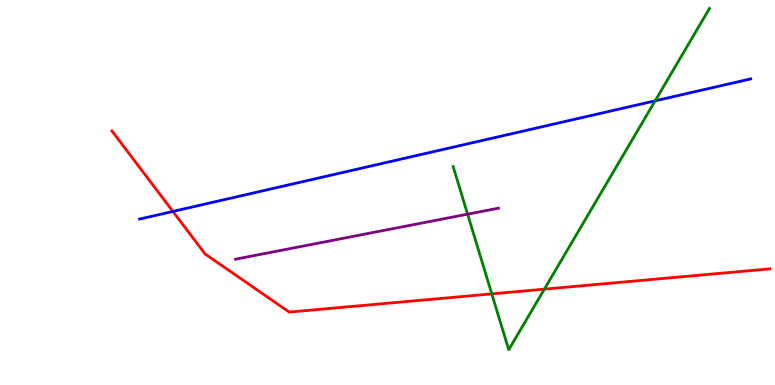[{'lines': ['blue', 'red'], 'intersections': [{'x': 2.23, 'y': 4.51}]}, {'lines': ['green', 'red'], 'intersections': [{'x': 6.35, 'y': 2.37}, {'x': 7.02, 'y': 2.49}]}, {'lines': ['purple', 'red'], 'intersections': []}, {'lines': ['blue', 'green'], 'intersections': [{'x': 8.45, 'y': 7.38}]}, {'lines': ['blue', 'purple'], 'intersections': []}, {'lines': ['green', 'purple'], 'intersections': [{'x': 6.03, 'y': 4.44}]}]